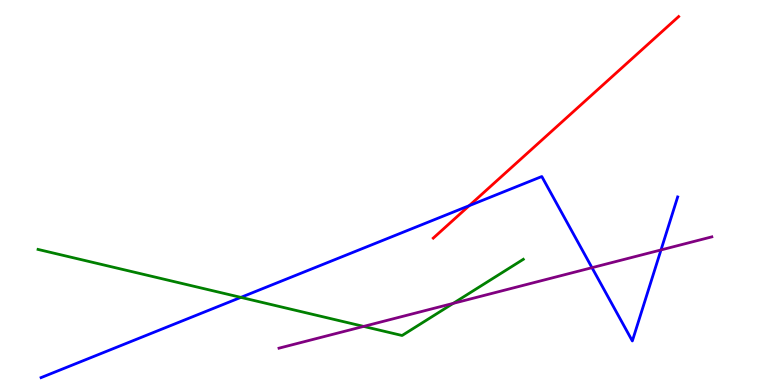[{'lines': ['blue', 'red'], 'intersections': [{'x': 6.05, 'y': 4.66}]}, {'lines': ['green', 'red'], 'intersections': []}, {'lines': ['purple', 'red'], 'intersections': []}, {'lines': ['blue', 'green'], 'intersections': [{'x': 3.11, 'y': 2.28}]}, {'lines': ['blue', 'purple'], 'intersections': [{'x': 7.64, 'y': 3.05}, {'x': 8.53, 'y': 3.51}]}, {'lines': ['green', 'purple'], 'intersections': [{'x': 4.69, 'y': 1.52}, {'x': 5.85, 'y': 2.12}]}]